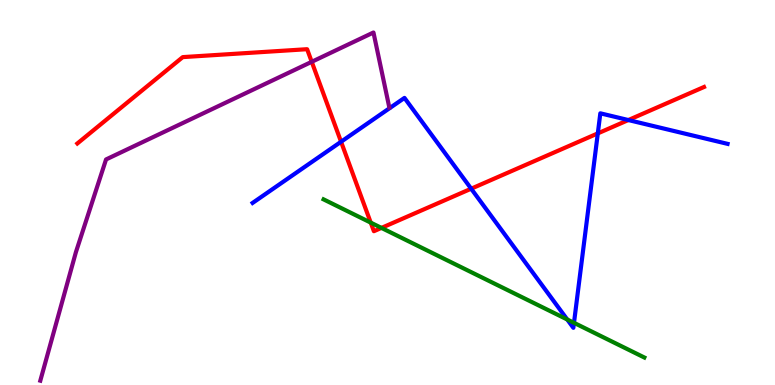[{'lines': ['blue', 'red'], 'intersections': [{'x': 4.4, 'y': 6.32}, {'x': 6.08, 'y': 5.1}, {'x': 7.71, 'y': 6.54}, {'x': 8.11, 'y': 6.88}]}, {'lines': ['green', 'red'], 'intersections': [{'x': 4.78, 'y': 4.22}, {'x': 4.92, 'y': 4.08}]}, {'lines': ['purple', 'red'], 'intersections': [{'x': 4.02, 'y': 8.39}]}, {'lines': ['blue', 'green'], 'intersections': [{'x': 7.32, 'y': 1.7}, {'x': 7.41, 'y': 1.62}]}, {'lines': ['blue', 'purple'], 'intersections': []}, {'lines': ['green', 'purple'], 'intersections': []}]